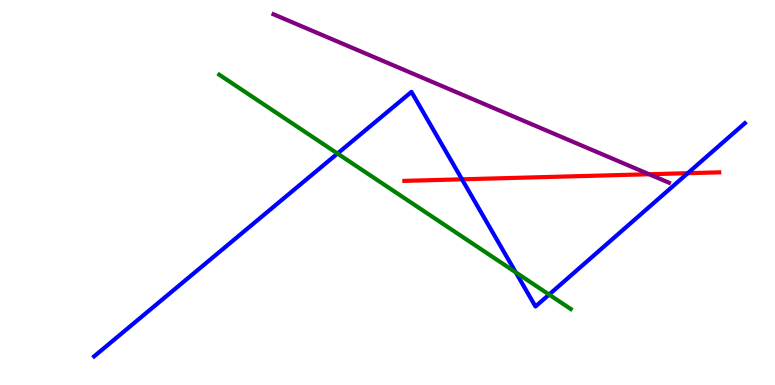[{'lines': ['blue', 'red'], 'intersections': [{'x': 5.96, 'y': 5.34}, {'x': 8.87, 'y': 5.5}]}, {'lines': ['green', 'red'], 'intersections': []}, {'lines': ['purple', 'red'], 'intersections': [{'x': 8.38, 'y': 5.47}]}, {'lines': ['blue', 'green'], 'intersections': [{'x': 4.35, 'y': 6.01}, {'x': 6.65, 'y': 2.93}, {'x': 7.09, 'y': 2.35}]}, {'lines': ['blue', 'purple'], 'intersections': []}, {'lines': ['green', 'purple'], 'intersections': []}]